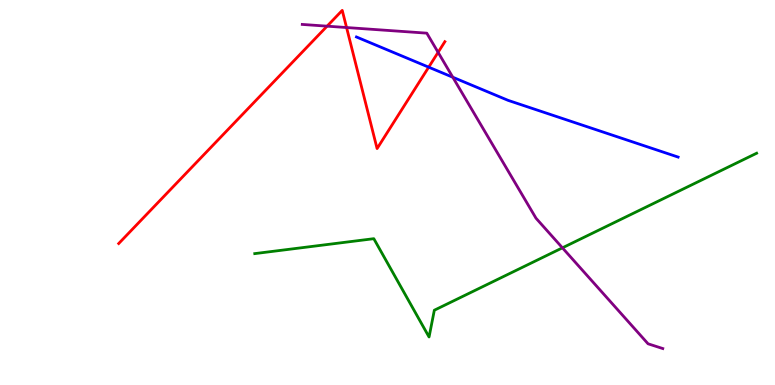[{'lines': ['blue', 'red'], 'intersections': [{'x': 5.53, 'y': 8.26}]}, {'lines': ['green', 'red'], 'intersections': []}, {'lines': ['purple', 'red'], 'intersections': [{'x': 4.22, 'y': 9.32}, {'x': 4.47, 'y': 9.28}, {'x': 5.65, 'y': 8.64}]}, {'lines': ['blue', 'green'], 'intersections': []}, {'lines': ['blue', 'purple'], 'intersections': [{'x': 5.84, 'y': 7.99}]}, {'lines': ['green', 'purple'], 'intersections': [{'x': 7.26, 'y': 3.56}]}]